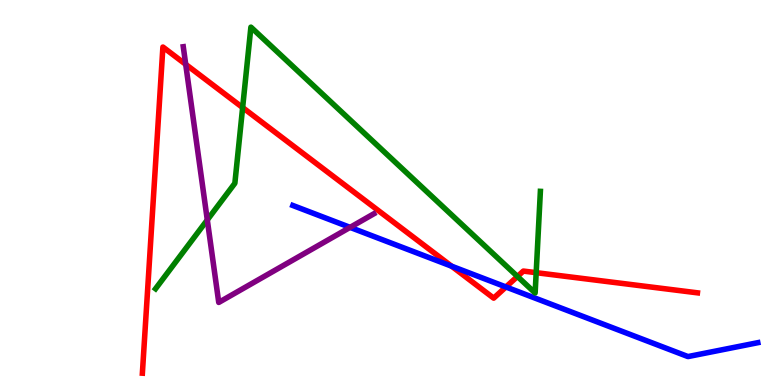[{'lines': ['blue', 'red'], 'intersections': [{'x': 5.83, 'y': 3.09}, {'x': 6.53, 'y': 2.55}]}, {'lines': ['green', 'red'], 'intersections': [{'x': 3.13, 'y': 7.21}, {'x': 6.68, 'y': 2.82}, {'x': 6.92, 'y': 2.92}]}, {'lines': ['purple', 'red'], 'intersections': [{'x': 2.4, 'y': 8.33}]}, {'lines': ['blue', 'green'], 'intersections': []}, {'lines': ['blue', 'purple'], 'intersections': [{'x': 4.52, 'y': 4.09}]}, {'lines': ['green', 'purple'], 'intersections': [{'x': 2.67, 'y': 4.29}]}]